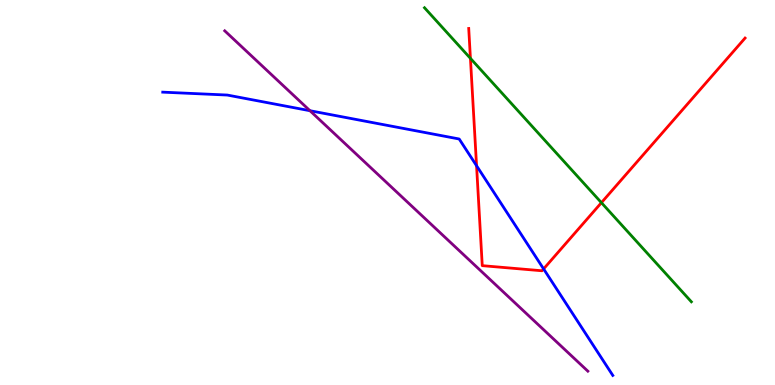[{'lines': ['blue', 'red'], 'intersections': [{'x': 6.15, 'y': 5.7}, {'x': 7.01, 'y': 3.02}]}, {'lines': ['green', 'red'], 'intersections': [{'x': 6.07, 'y': 8.48}, {'x': 7.76, 'y': 4.74}]}, {'lines': ['purple', 'red'], 'intersections': []}, {'lines': ['blue', 'green'], 'intersections': []}, {'lines': ['blue', 'purple'], 'intersections': [{'x': 4.0, 'y': 7.12}]}, {'lines': ['green', 'purple'], 'intersections': []}]